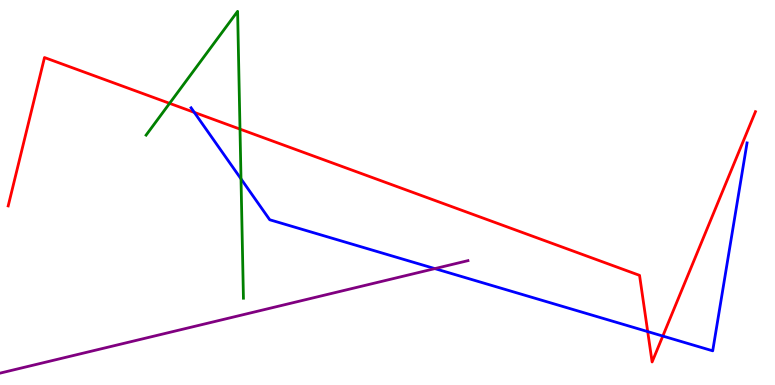[{'lines': ['blue', 'red'], 'intersections': [{'x': 2.51, 'y': 7.08}, {'x': 8.36, 'y': 1.39}, {'x': 8.55, 'y': 1.27}]}, {'lines': ['green', 'red'], 'intersections': [{'x': 2.19, 'y': 7.32}, {'x': 3.1, 'y': 6.65}]}, {'lines': ['purple', 'red'], 'intersections': []}, {'lines': ['blue', 'green'], 'intersections': [{'x': 3.11, 'y': 5.35}]}, {'lines': ['blue', 'purple'], 'intersections': [{'x': 5.61, 'y': 3.02}]}, {'lines': ['green', 'purple'], 'intersections': []}]